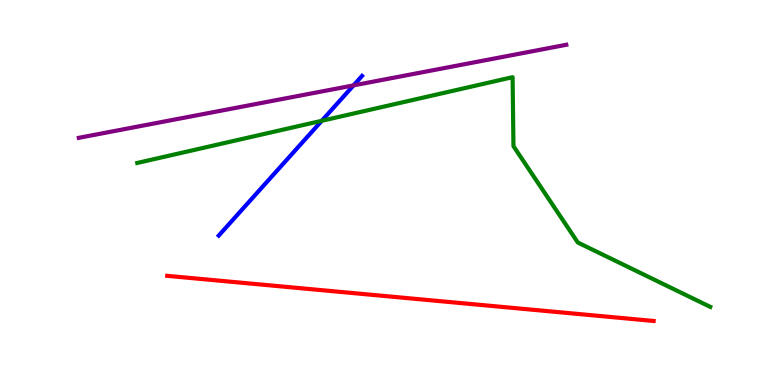[{'lines': ['blue', 'red'], 'intersections': []}, {'lines': ['green', 'red'], 'intersections': []}, {'lines': ['purple', 'red'], 'intersections': []}, {'lines': ['blue', 'green'], 'intersections': [{'x': 4.15, 'y': 6.86}]}, {'lines': ['blue', 'purple'], 'intersections': [{'x': 4.56, 'y': 7.78}]}, {'lines': ['green', 'purple'], 'intersections': []}]